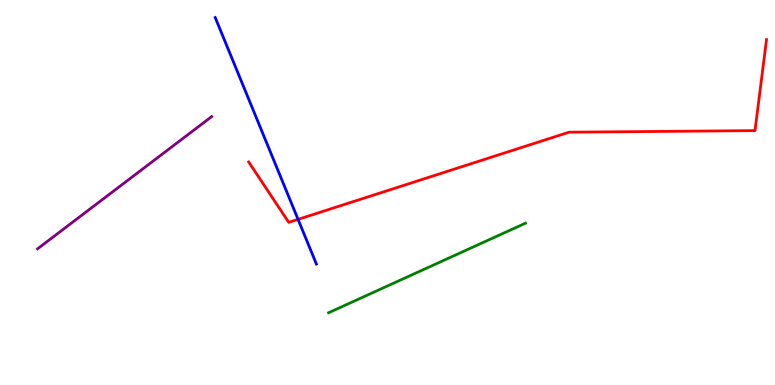[{'lines': ['blue', 'red'], 'intersections': [{'x': 3.85, 'y': 4.3}]}, {'lines': ['green', 'red'], 'intersections': []}, {'lines': ['purple', 'red'], 'intersections': []}, {'lines': ['blue', 'green'], 'intersections': []}, {'lines': ['blue', 'purple'], 'intersections': []}, {'lines': ['green', 'purple'], 'intersections': []}]